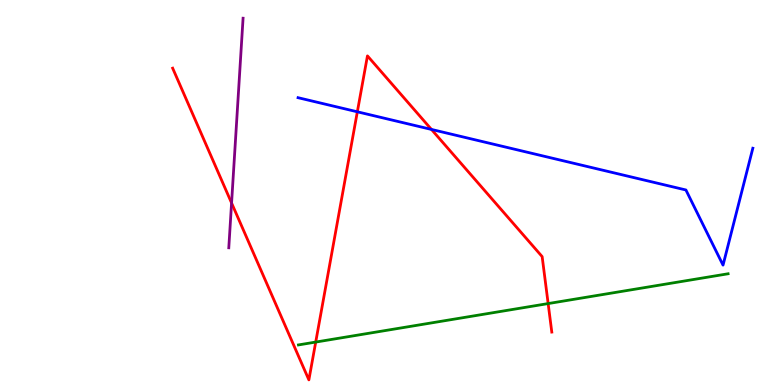[{'lines': ['blue', 'red'], 'intersections': [{'x': 4.61, 'y': 7.1}, {'x': 5.57, 'y': 6.64}]}, {'lines': ['green', 'red'], 'intersections': [{'x': 4.07, 'y': 1.12}, {'x': 7.07, 'y': 2.11}]}, {'lines': ['purple', 'red'], 'intersections': [{'x': 2.99, 'y': 4.73}]}, {'lines': ['blue', 'green'], 'intersections': []}, {'lines': ['blue', 'purple'], 'intersections': []}, {'lines': ['green', 'purple'], 'intersections': []}]